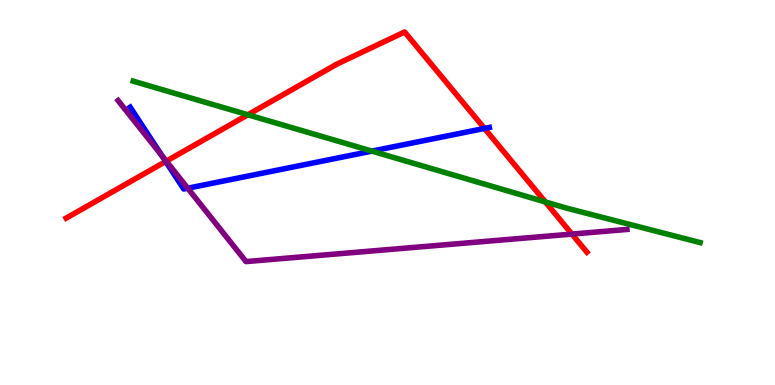[{'lines': ['blue', 'red'], 'intersections': [{'x': 2.14, 'y': 5.81}, {'x': 6.25, 'y': 6.66}]}, {'lines': ['green', 'red'], 'intersections': [{'x': 3.2, 'y': 7.02}, {'x': 7.04, 'y': 4.76}]}, {'lines': ['purple', 'red'], 'intersections': [{'x': 2.15, 'y': 5.81}, {'x': 7.38, 'y': 3.92}]}, {'lines': ['blue', 'green'], 'intersections': [{'x': 4.8, 'y': 6.08}]}, {'lines': ['blue', 'purple'], 'intersections': [{'x': 2.09, 'y': 5.95}, {'x': 2.42, 'y': 5.11}]}, {'lines': ['green', 'purple'], 'intersections': []}]